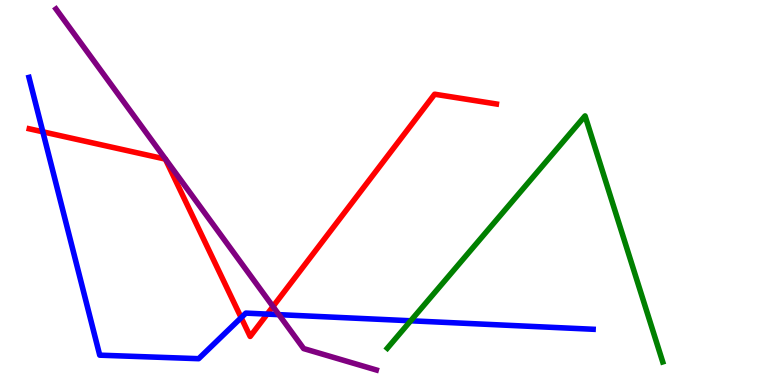[{'lines': ['blue', 'red'], 'intersections': [{'x': 0.553, 'y': 6.58}, {'x': 3.11, 'y': 1.75}, {'x': 3.45, 'y': 1.84}]}, {'lines': ['green', 'red'], 'intersections': []}, {'lines': ['purple', 'red'], 'intersections': [{'x': 3.52, 'y': 2.04}]}, {'lines': ['blue', 'green'], 'intersections': [{'x': 5.3, 'y': 1.67}]}, {'lines': ['blue', 'purple'], 'intersections': [{'x': 3.6, 'y': 1.83}]}, {'lines': ['green', 'purple'], 'intersections': []}]